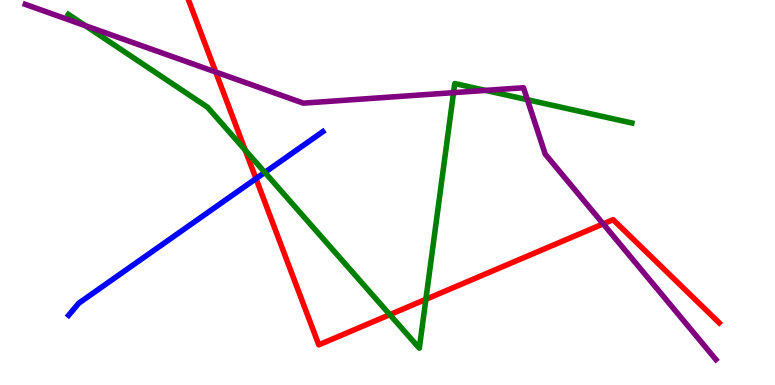[{'lines': ['blue', 'red'], 'intersections': [{'x': 3.3, 'y': 5.36}]}, {'lines': ['green', 'red'], 'intersections': [{'x': 3.16, 'y': 6.1}, {'x': 5.03, 'y': 1.83}, {'x': 5.5, 'y': 2.23}]}, {'lines': ['purple', 'red'], 'intersections': [{'x': 2.78, 'y': 8.13}, {'x': 7.78, 'y': 4.18}]}, {'lines': ['blue', 'green'], 'intersections': [{'x': 3.42, 'y': 5.52}]}, {'lines': ['blue', 'purple'], 'intersections': []}, {'lines': ['green', 'purple'], 'intersections': [{'x': 1.1, 'y': 9.33}, {'x': 5.85, 'y': 7.59}, {'x': 6.26, 'y': 7.65}, {'x': 6.81, 'y': 7.41}]}]